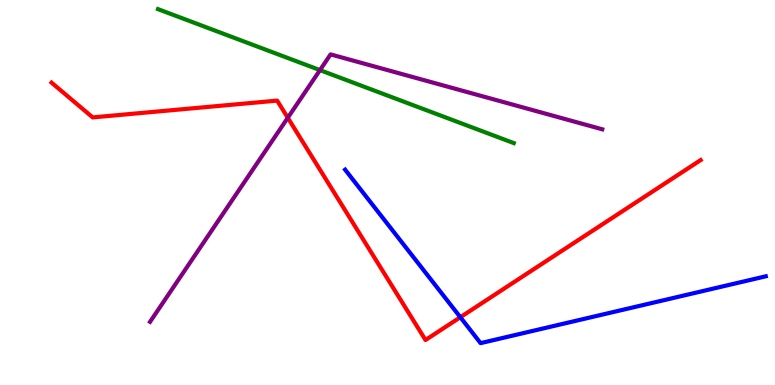[{'lines': ['blue', 'red'], 'intersections': [{'x': 5.94, 'y': 1.76}]}, {'lines': ['green', 'red'], 'intersections': []}, {'lines': ['purple', 'red'], 'intersections': [{'x': 3.71, 'y': 6.94}]}, {'lines': ['blue', 'green'], 'intersections': []}, {'lines': ['blue', 'purple'], 'intersections': []}, {'lines': ['green', 'purple'], 'intersections': [{'x': 4.13, 'y': 8.18}]}]